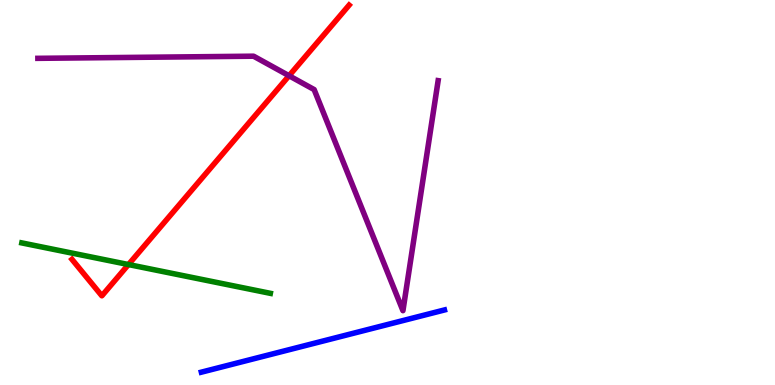[{'lines': ['blue', 'red'], 'intersections': []}, {'lines': ['green', 'red'], 'intersections': [{'x': 1.66, 'y': 3.13}]}, {'lines': ['purple', 'red'], 'intersections': [{'x': 3.73, 'y': 8.03}]}, {'lines': ['blue', 'green'], 'intersections': []}, {'lines': ['blue', 'purple'], 'intersections': []}, {'lines': ['green', 'purple'], 'intersections': []}]